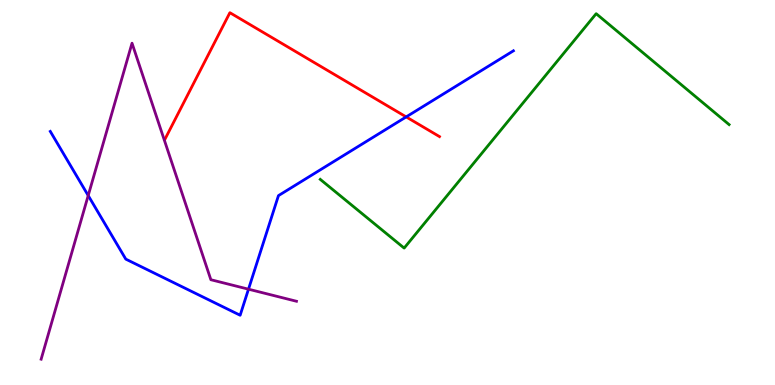[{'lines': ['blue', 'red'], 'intersections': [{'x': 5.24, 'y': 6.96}]}, {'lines': ['green', 'red'], 'intersections': []}, {'lines': ['purple', 'red'], 'intersections': []}, {'lines': ['blue', 'green'], 'intersections': []}, {'lines': ['blue', 'purple'], 'intersections': [{'x': 1.14, 'y': 4.92}, {'x': 3.21, 'y': 2.49}]}, {'lines': ['green', 'purple'], 'intersections': []}]